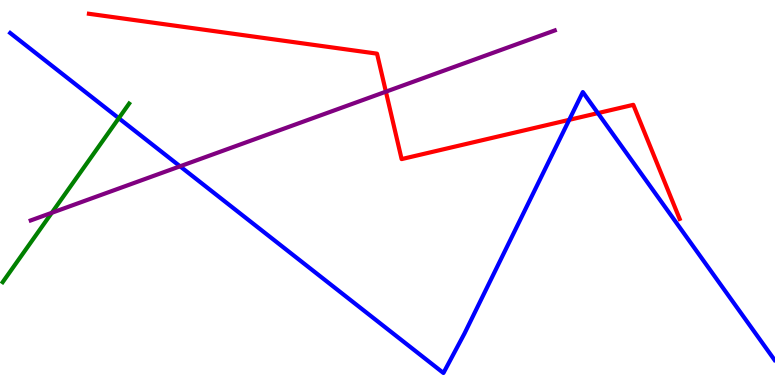[{'lines': ['blue', 'red'], 'intersections': [{'x': 7.34, 'y': 6.89}, {'x': 7.71, 'y': 7.06}]}, {'lines': ['green', 'red'], 'intersections': []}, {'lines': ['purple', 'red'], 'intersections': [{'x': 4.98, 'y': 7.62}]}, {'lines': ['blue', 'green'], 'intersections': [{'x': 1.53, 'y': 6.93}]}, {'lines': ['blue', 'purple'], 'intersections': [{'x': 2.32, 'y': 5.68}]}, {'lines': ['green', 'purple'], 'intersections': [{'x': 0.668, 'y': 4.47}]}]